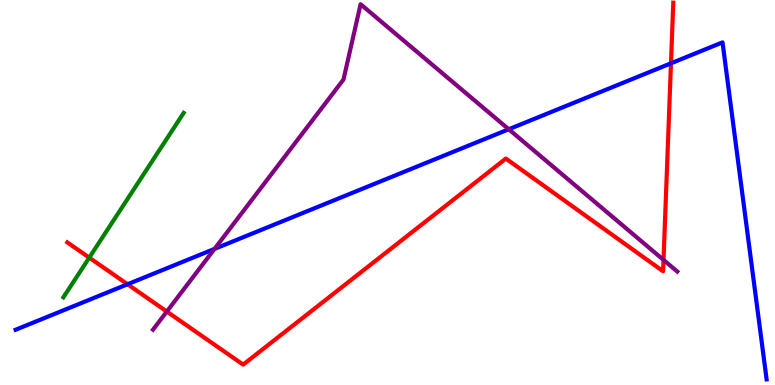[{'lines': ['blue', 'red'], 'intersections': [{'x': 1.65, 'y': 2.62}, {'x': 8.66, 'y': 8.36}]}, {'lines': ['green', 'red'], 'intersections': [{'x': 1.15, 'y': 3.31}]}, {'lines': ['purple', 'red'], 'intersections': [{'x': 2.15, 'y': 1.91}, {'x': 8.56, 'y': 3.25}]}, {'lines': ['blue', 'green'], 'intersections': []}, {'lines': ['blue', 'purple'], 'intersections': [{'x': 2.77, 'y': 3.54}, {'x': 6.56, 'y': 6.64}]}, {'lines': ['green', 'purple'], 'intersections': []}]